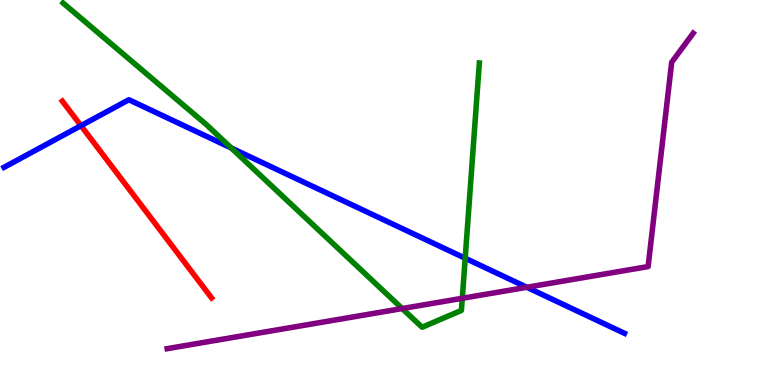[{'lines': ['blue', 'red'], 'intersections': [{'x': 1.04, 'y': 6.74}]}, {'lines': ['green', 'red'], 'intersections': []}, {'lines': ['purple', 'red'], 'intersections': []}, {'lines': ['blue', 'green'], 'intersections': [{'x': 2.98, 'y': 6.16}, {'x': 6.0, 'y': 3.29}]}, {'lines': ['blue', 'purple'], 'intersections': [{'x': 6.8, 'y': 2.54}]}, {'lines': ['green', 'purple'], 'intersections': [{'x': 5.19, 'y': 1.99}, {'x': 5.97, 'y': 2.25}]}]